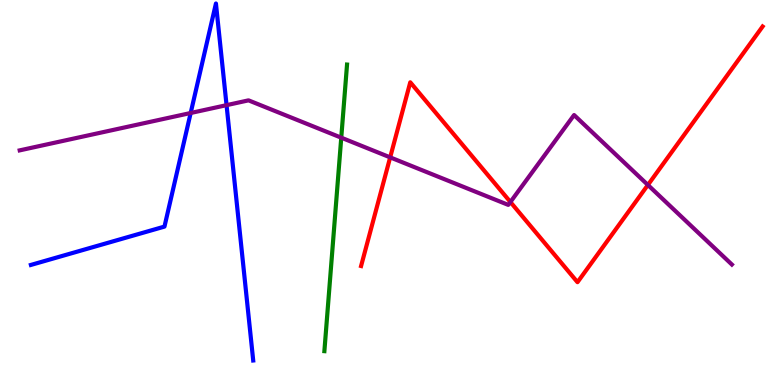[{'lines': ['blue', 'red'], 'intersections': []}, {'lines': ['green', 'red'], 'intersections': []}, {'lines': ['purple', 'red'], 'intersections': [{'x': 5.03, 'y': 5.91}, {'x': 6.59, 'y': 4.75}, {'x': 8.36, 'y': 5.2}]}, {'lines': ['blue', 'green'], 'intersections': []}, {'lines': ['blue', 'purple'], 'intersections': [{'x': 2.46, 'y': 7.07}, {'x': 2.92, 'y': 7.27}]}, {'lines': ['green', 'purple'], 'intersections': [{'x': 4.4, 'y': 6.42}]}]